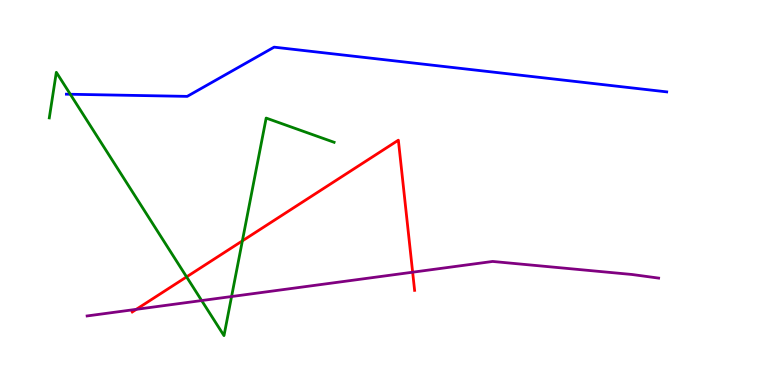[{'lines': ['blue', 'red'], 'intersections': []}, {'lines': ['green', 'red'], 'intersections': [{'x': 2.41, 'y': 2.81}, {'x': 3.13, 'y': 3.74}]}, {'lines': ['purple', 'red'], 'intersections': [{'x': 1.76, 'y': 1.97}, {'x': 5.32, 'y': 2.93}]}, {'lines': ['blue', 'green'], 'intersections': [{'x': 0.907, 'y': 7.55}]}, {'lines': ['blue', 'purple'], 'intersections': []}, {'lines': ['green', 'purple'], 'intersections': [{'x': 2.6, 'y': 2.19}, {'x': 2.99, 'y': 2.3}]}]